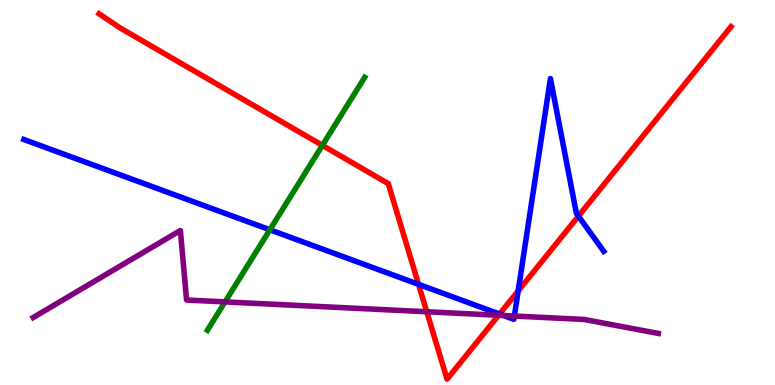[{'lines': ['blue', 'red'], 'intersections': [{'x': 5.4, 'y': 2.61}, {'x': 6.45, 'y': 1.84}, {'x': 6.69, 'y': 2.44}, {'x': 7.46, 'y': 4.39}]}, {'lines': ['green', 'red'], 'intersections': [{'x': 4.16, 'y': 6.22}]}, {'lines': ['purple', 'red'], 'intersections': [{'x': 5.51, 'y': 1.9}, {'x': 6.43, 'y': 1.81}]}, {'lines': ['blue', 'green'], 'intersections': [{'x': 3.48, 'y': 4.03}]}, {'lines': ['blue', 'purple'], 'intersections': [{'x': 6.5, 'y': 1.81}, {'x': 6.64, 'y': 1.79}]}, {'lines': ['green', 'purple'], 'intersections': [{'x': 2.9, 'y': 2.16}]}]